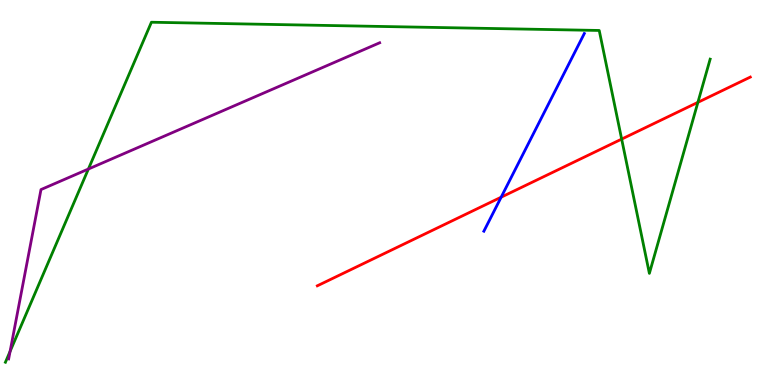[{'lines': ['blue', 'red'], 'intersections': [{'x': 6.47, 'y': 4.88}]}, {'lines': ['green', 'red'], 'intersections': [{'x': 8.02, 'y': 6.39}, {'x': 9.01, 'y': 7.34}]}, {'lines': ['purple', 'red'], 'intersections': []}, {'lines': ['blue', 'green'], 'intersections': []}, {'lines': ['blue', 'purple'], 'intersections': []}, {'lines': ['green', 'purple'], 'intersections': [{'x': 0.13, 'y': 0.874}, {'x': 1.14, 'y': 5.61}]}]